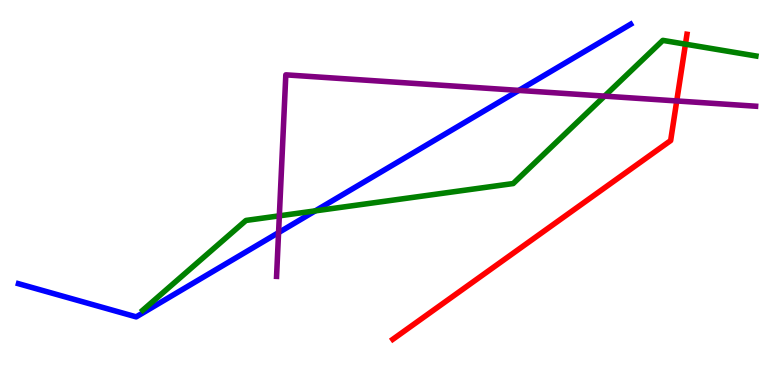[{'lines': ['blue', 'red'], 'intersections': []}, {'lines': ['green', 'red'], 'intersections': [{'x': 8.84, 'y': 8.85}]}, {'lines': ['purple', 'red'], 'intersections': [{'x': 8.73, 'y': 7.38}]}, {'lines': ['blue', 'green'], 'intersections': [{'x': 4.07, 'y': 4.52}]}, {'lines': ['blue', 'purple'], 'intersections': [{'x': 3.59, 'y': 3.96}, {'x': 6.69, 'y': 7.65}]}, {'lines': ['green', 'purple'], 'intersections': [{'x': 3.6, 'y': 4.39}, {'x': 7.8, 'y': 7.5}]}]